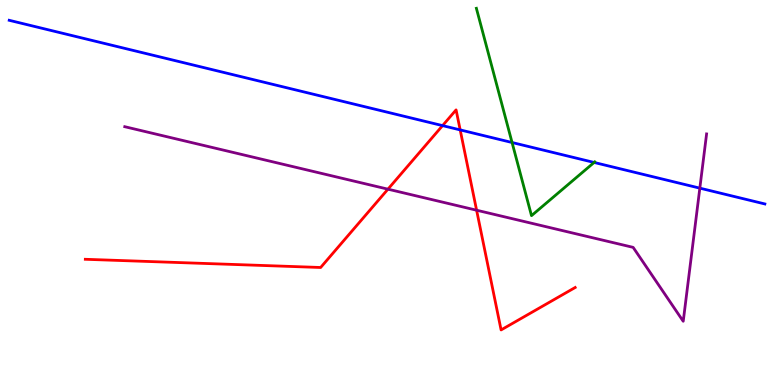[{'lines': ['blue', 'red'], 'intersections': [{'x': 5.71, 'y': 6.74}, {'x': 5.94, 'y': 6.63}]}, {'lines': ['green', 'red'], 'intersections': []}, {'lines': ['purple', 'red'], 'intersections': [{'x': 5.01, 'y': 5.09}, {'x': 6.15, 'y': 4.54}]}, {'lines': ['blue', 'green'], 'intersections': [{'x': 6.61, 'y': 6.3}, {'x': 7.67, 'y': 5.78}]}, {'lines': ['blue', 'purple'], 'intersections': [{'x': 9.03, 'y': 5.11}]}, {'lines': ['green', 'purple'], 'intersections': []}]